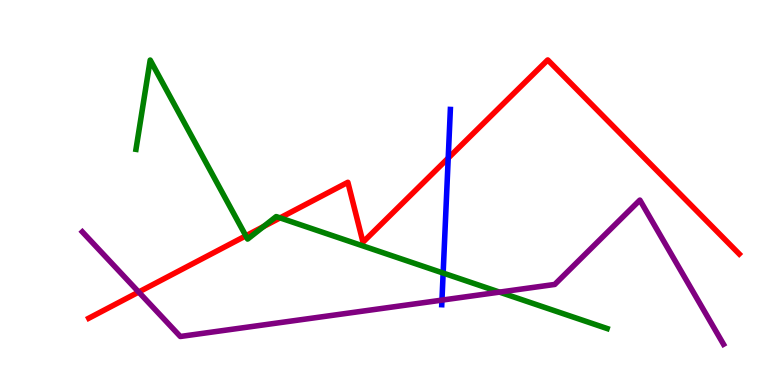[{'lines': ['blue', 'red'], 'intersections': [{'x': 5.78, 'y': 5.89}]}, {'lines': ['green', 'red'], 'intersections': [{'x': 3.17, 'y': 3.87}, {'x': 3.4, 'y': 4.12}, {'x': 3.61, 'y': 4.34}]}, {'lines': ['purple', 'red'], 'intersections': [{'x': 1.79, 'y': 2.41}]}, {'lines': ['blue', 'green'], 'intersections': [{'x': 5.72, 'y': 2.91}]}, {'lines': ['blue', 'purple'], 'intersections': [{'x': 5.7, 'y': 2.2}]}, {'lines': ['green', 'purple'], 'intersections': [{'x': 6.45, 'y': 2.41}]}]